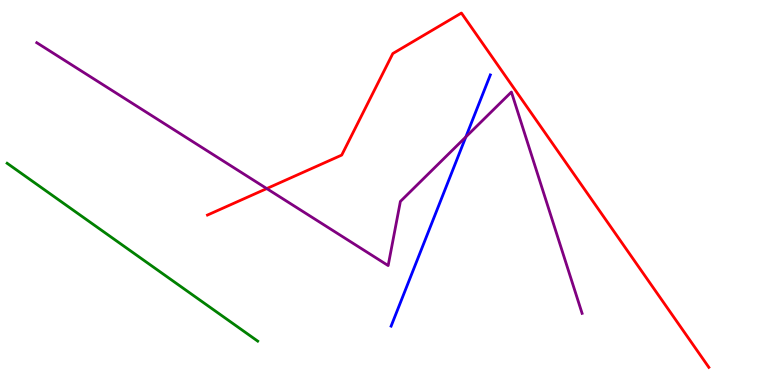[{'lines': ['blue', 'red'], 'intersections': []}, {'lines': ['green', 'red'], 'intersections': []}, {'lines': ['purple', 'red'], 'intersections': [{'x': 3.44, 'y': 5.1}]}, {'lines': ['blue', 'green'], 'intersections': []}, {'lines': ['blue', 'purple'], 'intersections': [{'x': 6.01, 'y': 6.44}]}, {'lines': ['green', 'purple'], 'intersections': []}]